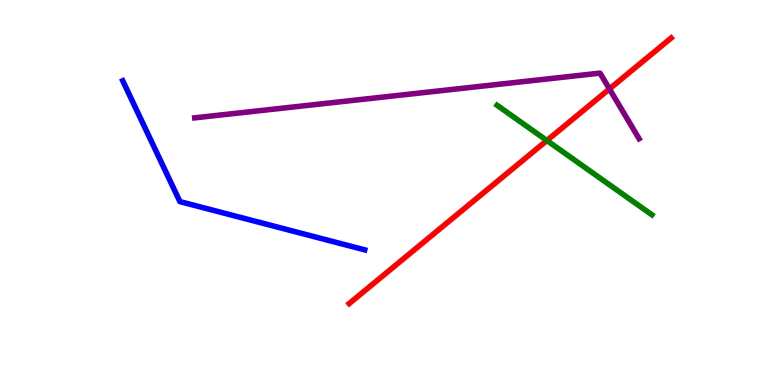[{'lines': ['blue', 'red'], 'intersections': []}, {'lines': ['green', 'red'], 'intersections': [{'x': 7.06, 'y': 6.35}]}, {'lines': ['purple', 'red'], 'intersections': [{'x': 7.86, 'y': 7.69}]}, {'lines': ['blue', 'green'], 'intersections': []}, {'lines': ['blue', 'purple'], 'intersections': []}, {'lines': ['green', 'purple'], 'intersections': []}]